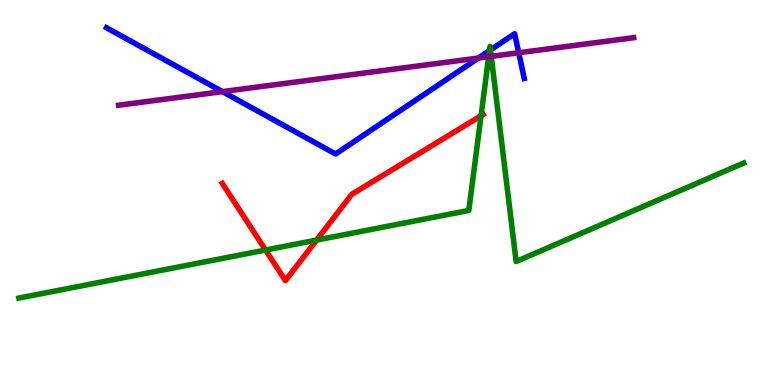[{'lines': ['blue', 'red'], 'intersections': []}, {'lines': ['green', 'red'], 'intersections': [{'x': 3.43, 'y': 3.51}, {'x': 4.08, 'y': 3.76}, {'x': 6.21, 'y': 6.99}]}, {'lines': ['purple', 'red'], 'intersections': []}, {'lines': ['blue', 'green'], 'intersections': [{'x': 6.32, 'y': 8.69}, {'x': 6.33, 'y': 8.7}]}, {'lines': ['blue', 'purple'], 'intersections': [{'x': 2.87, 'y': 7.62}, {'x': 6.17, 'y': 8.49}, {'x': 6.69, 'y': 8.63}]}, {'lines': ['green', 'purple'], 'intersections': [{'x': 6.31, 'y': 8.53}, {'x': 6.34, 'y': 8.54}]}]